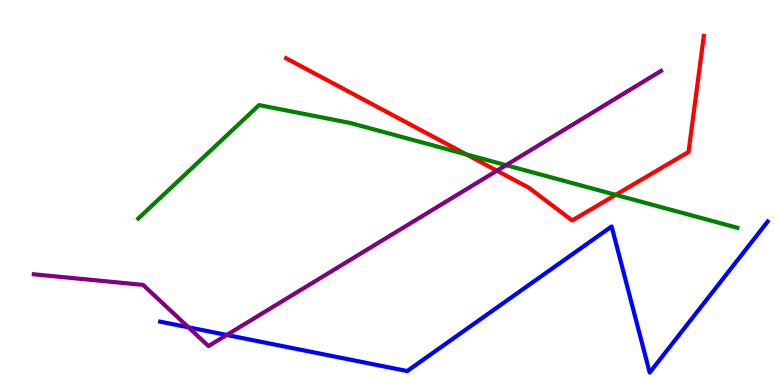[{'lines': ['blue', 'red'], 'intersections': []}, {'lines': ['green', 'red'], 'intersections': [{'x': 6.02, 'y': 5.99}, {'x': 7.94, 'y': 4.94}]}, {'lines': ['purple', 'red'], 'intersections': [{'x': 6.41, 'y': 5.57}]}, {'lines': ['blue', 'green'], 'intersections': []}, {'lines': ['blue', 'purple'], 'intersections': [{'x': 2.43, 'y': 1.5}, {'x': 2.93, 'y': 1.3}]}, {'lines': ['green', 'purple'], 'intersections': [{'x': 6.53, 'y': 5.71}]}]